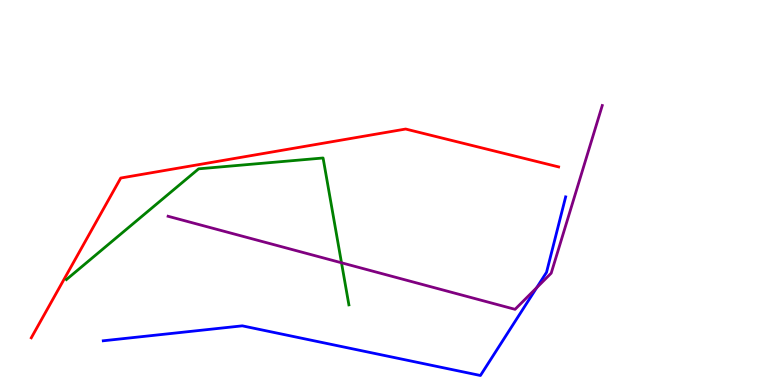[{'lines': ['blue', 'red'], 'intersections': []}, {'lines': ['green', 'red'], 'intersections': []}, {'lines': ['purple', 'red'], 'intersections': []}, {'lines': ['blue', 'green'], 'intersections': []}, {'lines': ['blue', 'purple'], 'intersections': [{'x': 6.92, 'y': 2.53}]}, {'lines': ['green', 'purple'], 'intersections': [{'x': 4.41, 'y': 3.17}]}]